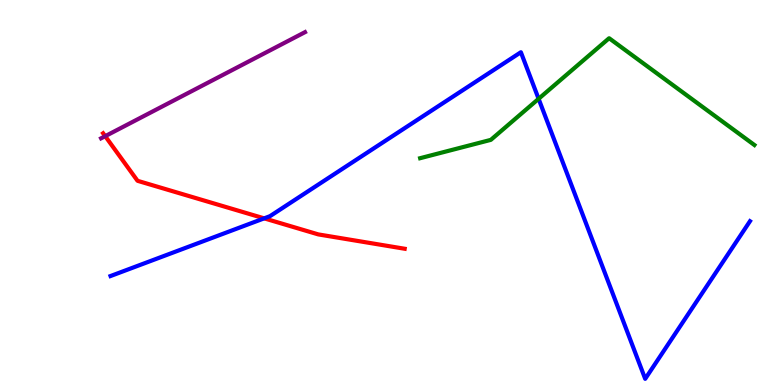[{'lines': ['blue', 'red'], 'intersections': [{'x': 3.41, 'y': 4.33}]}, {'lines': ['green', 'red'], 'intersections': []}, {'lines': ['purple', 'red'], 'intersections': [{'x': 1.36, 'y': 6.46}]}, {'lines': ['blue', 'green'], 'intersections': [{'x': 6.95, 'y': 7.43}]}, {'lines': ['blue', 'purple'], 'intersections': []}, {'lines': ['green', 'purple'], 'intersections': []}]